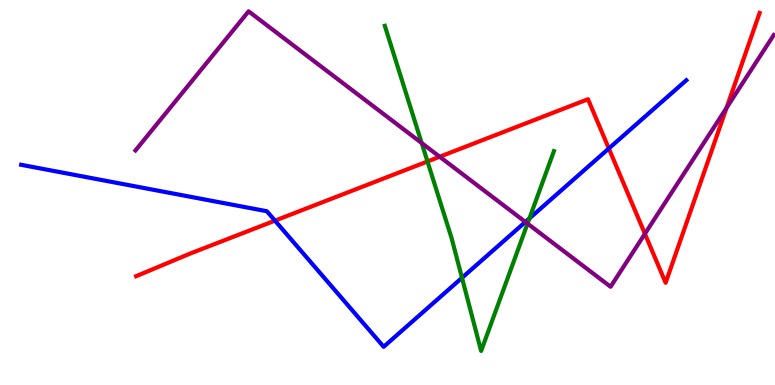[{'lines': ['blue', 'red'], 'intersections': [{'x': 3.55, 'y': 4.27}, {'x': 7.86, 'y': 6.14}]}, {'lines': ['green', 'red'], 'intersections': [{'x': 5.52, 'y': 5.81}]}, {'lines': ['purple', 'red'], 'intersections': [{'x': 5.67, 'y': 5.93}, {'x': 8.32, 'y': 3.93}, {'x': 9.38, 'y': 7.2}]}, {'lines': ['blue', 'green'], 'intersections': [{'x': 5.96, 'y': 2.78}, {'x': 6.83, 'y': 4.33}]}, {'lines': ['blue', 'purple'], 'intersections': [{'x': 6.78, 'y': 4.24}]}, {'lines': ['green', 'purple'], 'intersections': [{'x': 5.44, 'y': 6.28}, {'x': 6.81, 'y': 4.19}]}]